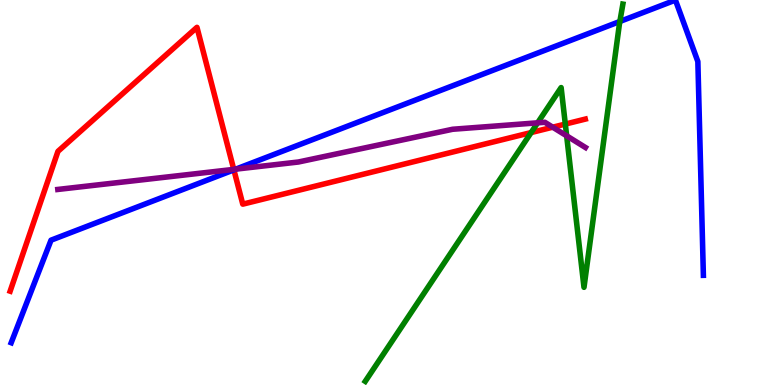[{'lines': ['blue', 'red'], 'intersections': [{'x': 3.02, 'y': 5.59}]}, {'lines': ['green', 'red'], 'intersections': [{'x': 6.85, 'y': 6.56}, {'x': 7.29, 'y': 6.78}]}, {'lines': ['purple', 'red'], 'intersections': [{'x': 3.02, 'y': 5.6}, {'x': 7.13, 'y': 6.7}]}, {'lines': ['blue', 'green'], 'intersections': [{'x': 8.0, 'y': 9.44}]}, {'lines': ['blue', 'purple'], 'intersections': [{'x': 3.04, 'y': 5.61}]}, {'lines': ['green', 'purple'], 'intersections': [{'x': 6.94, 'y': 6.81}, {'x': 7.31, 'y': 6.47}]}]